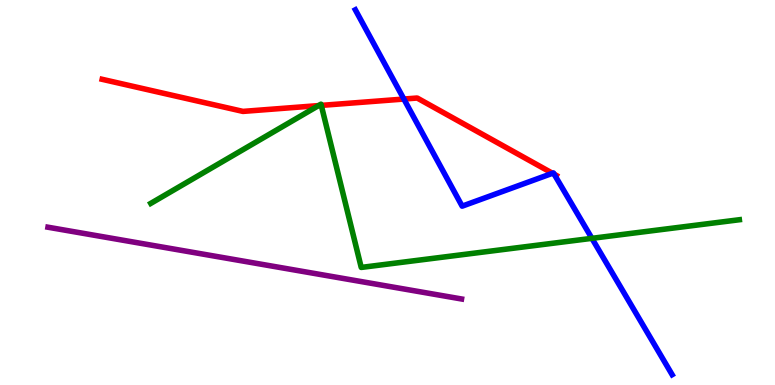[{'lines': ['blue', 'red'], 'intersections': [{'x': 5.21, 'y': 7.43}, {'x': 7.13, 'y': 5.5}, {'x': 7.15, 'y': 5.47}]}, {'lines': ['green', 'red'], 'intersections': [{'x': 4.11, 'y': 7.26}, {'x': 4.15, 'y': 7.26}]}, {'lines': ['purple', 'red'], 'intersections': []}, {'lines': ['blue', 'green'], 'intersections': [{'x': 7.64, 'y': 3.81}]}, {'lines': ['blue', 'purple'], 'intersections': []}, {'lines': ['green', 'purple'], 'intersections': []}]